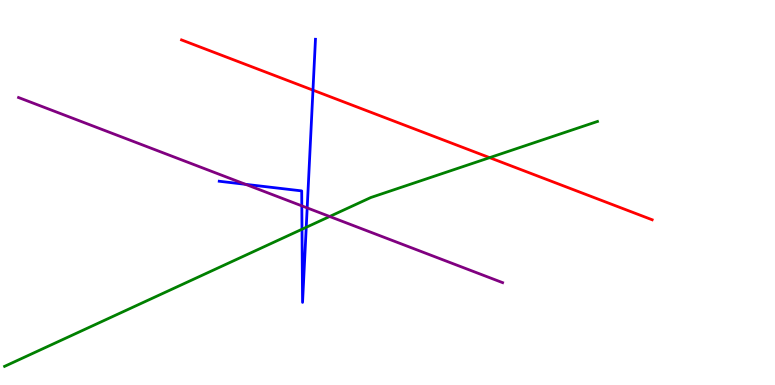[{'lines': ['blue', 'red'], 'intersections': [{'x': 4.04, 'y': 7.66}]}, {'lines': ['green', 'red'], 'intersections': [{'x': 6.32, 'y': 5.91}]}, {'lines': ['purple', 'red'], 'intersections': []}, {'lines': ['blue', 'green'], 'intersections': [{'x': 3.9, 'y': 4.05}, {'x': 3.95, 'y': 4.1}]}, {'lines': ['blue', 'purple'], 'intersections': [{'x': 3.17, 'y': 5.21}, {'x': 3.89, 'y': 4.65}, {'x': 3.96, 'y': 4.6}]}, {'lines': ['green', 'purple'], 'intersections': [{'x': 4.25, 'y': 4.38}]}]